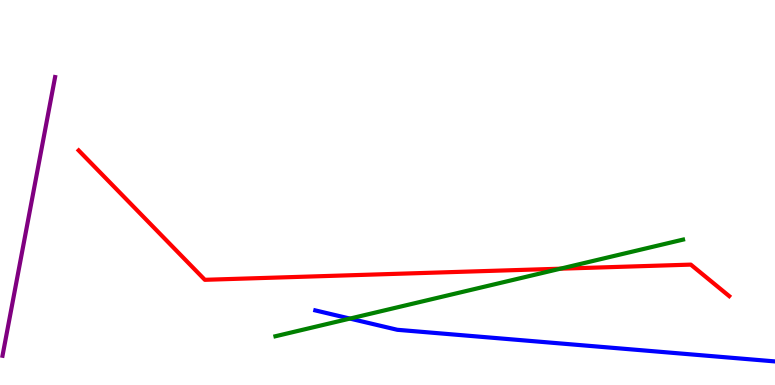[{'lines': ['blue', 'red'], 'intersections': []}, {'lines': ['green', 'red'], 'intersections': [{'x': 7.23, 'y': 3.02}]}, {'lines': ['purple', 'red'], 'intersections': []}, {'lines': ['blue', 'green'], 'intersections': [{'x': 4.52, 'y': 1.73}]}, {'lines': ['blue', 'purple'], 'intersections': []}, {'lines': ['green', 'purple'], 'intersections': []}]